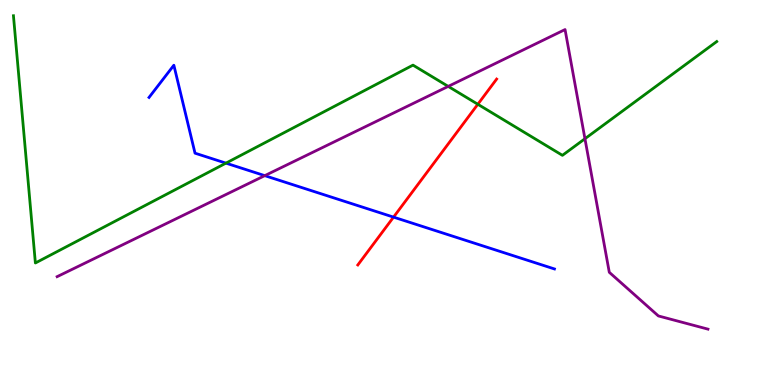[{'lines': ['blue', 'red'], 'intersections': [{'x': 5.08, 'y': 4.36}]}, {'lines': ['green', 'red'], 'intersections': [{'x': 6.17, 'y': 7.29}]}, {'lines': ['purple', 'red'], 'intersections': []}, {'lines': ['blue', 'green'], 'intersections': [{'x': 2.92, 'y': 5.76}]}, {'lines': ['blue', 'purple'], 'intersections': [{'x': 3.42, 'y': 5.44}]}, {'lines': ['green', 'purple'], 'intersections': [{'x': 5.78, 'y': 7.76}, {'x': 7.55, 'y': 6.4}]}]